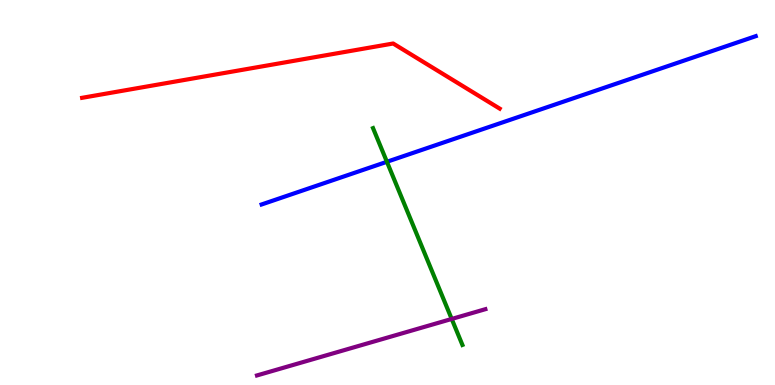[{'lines': ['blue', 'red'], 'intersections': []}, {'lines': ['green', 'red'], 'intersections': []}, {'lines': ['purple', 'red'], 'intersections': []}, {'lines': ['blue', 'green'], 'intersections': [{'x': 4.99, 'y': 5.8}]}, {'lines': ['blue', 'purple'], 'intersections': []}, {'lines': ['green', 'purple'], 'intersections': [{'x': 5.83, 'y': 1.72}]}]